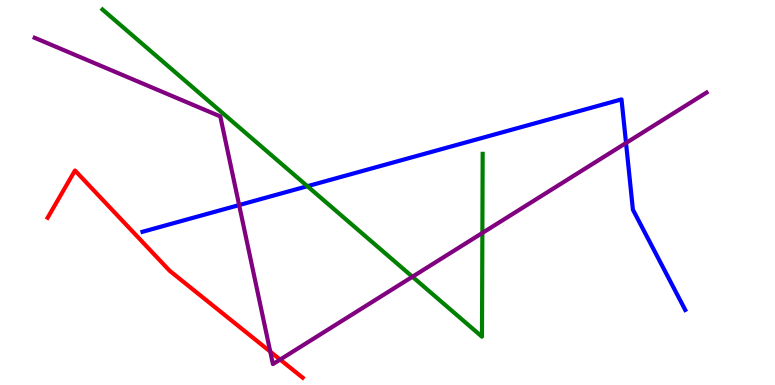[{'lines': ['blue', 'red'], 'intersections': []}, {'lines': ['green', 'red'], 'intersections': []}, {'lines': ['purple', 'red'], 'intersections': [{'x': 3.49, 'y': 0.867}, {'x': 3.61, 'y': 0.66}]}, {'lines': ['blue', 'green'], 'intersections': [{'x': 3.97, 'y': 5.16}]}, {'lines': ['blue', 'purple'], 'intersections': [{'x': 3.09, 'y': 4.67}, {'x': 8.08, 'y': 6.29}]}, {'lines': ['green', 'purple'], 'intersections': [{'x': 5.32, 'y': 2.81}, {'x': 6.22, 'y': 3.95}]}]